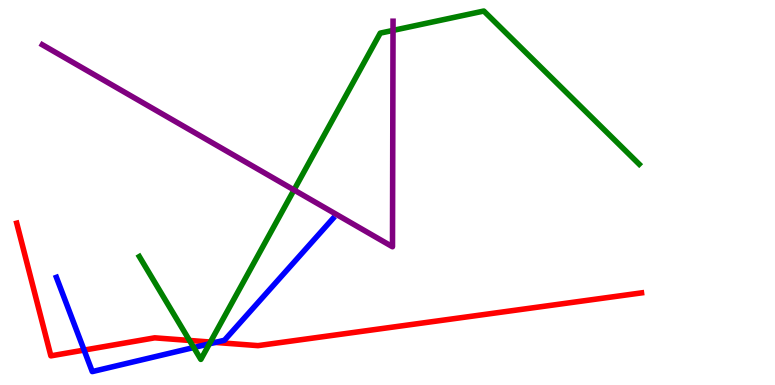[{'lines': ['blue', 'red'], 'intersections': [{'x': 1.09, 'y': 0.907}, {'x': 2.78, 'y': 1.11}]}, {'lines': ['green', 'red'], 'intersections': [{'x': 2.45, 'y': 1.16}, {'x': 2.71, 'y': 1.12}]}, {'lines': ['purple', 'red'], 'intersections': []}, {'lines': ['blue', 'green'], 'intersections': [{'x': 2.5, 'y': 0.973}, {'x': 2.7, 'y': 1.07}]}, {'lines': ['blue', 'purple'], 'intersections': []}, {'lines': ['green', 'purple'], 'intersections': [{'x': 3.79, 'y': 5.07}, {'x': 5.07, 'y': 9.21}]}]